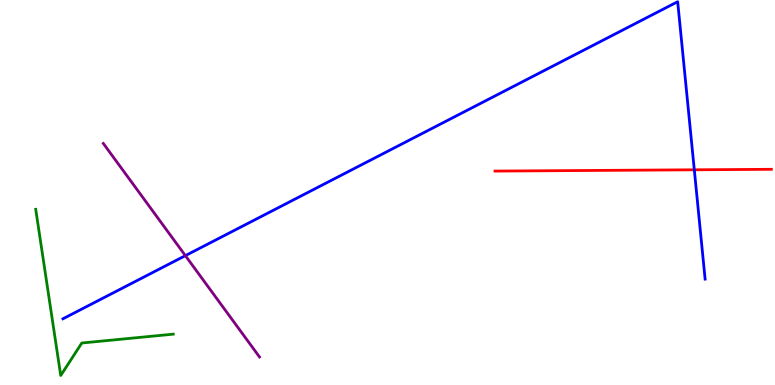[{'lines': ['blue', 'red'], 'intersections': [{'x': 8.96, 'y': 5.59}]}, {'lines': ['green', 'red'], 'intersections': []}, {'lines': ['purple', 'red'], 'intersections': []}, {'lines': ['blue', 'green'], 'intersections': []}, {'lines': ['blue', 'purple'], 'intersections': [{'x': 2.39, 'y': 3.36}]}, {'lines': ['green', 'purple'], 'intersections': []}]